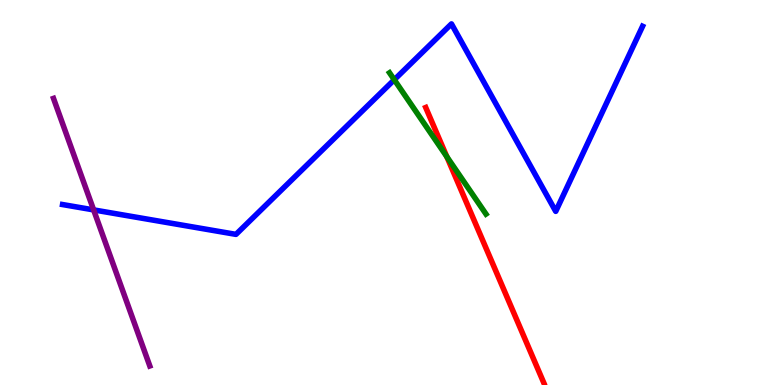[{'lines': ['blue', 'red'], 'intersections': []}, {'lines': ['green', 'red'], 'intersections': [{'x': 5.77, 'y': 5.93}]}, {'lines': ['purple', 'red'], 'intersections': []}, {'lines': ['blue', 'green'], 'intersections': [{'x': 5.09, 'y': 7.93}]}, {'lines': ['blue', 'purple'], 'intersections': [{'x': 1.21, 'y': 4.55}]}, {'lines': ['green', 'purple'], 'intersections': []}]